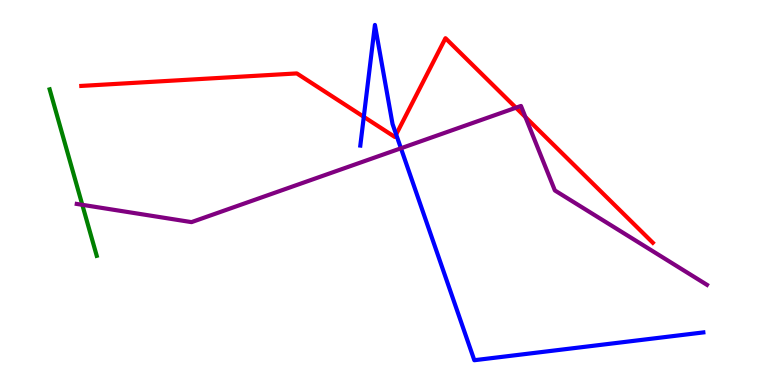[{'lines': ['blue', 'red'], 'intersections': [{'x': 4.69, 'y': 6.97}, {'x': 5.11, 'y': 6.51}]}, {'lines': ['green', 'red'], 'intersections': []}, {'lines': ['purple', 'red'], 'intersections': [{'x': 6.66, 'y': 7.2}, {'x': 6.78, 'y': 6.96}]}, {'lines': ['blue', 'green'], 'intersections': []}, {'lines': ['blue', 'purple'], 'intersections': [{'x': 5.17, 'y': 6.15}]}, {'lines': ['green', 'purple'], 'intersections': [{'x': 1.06, 'y': 4.68}]}]